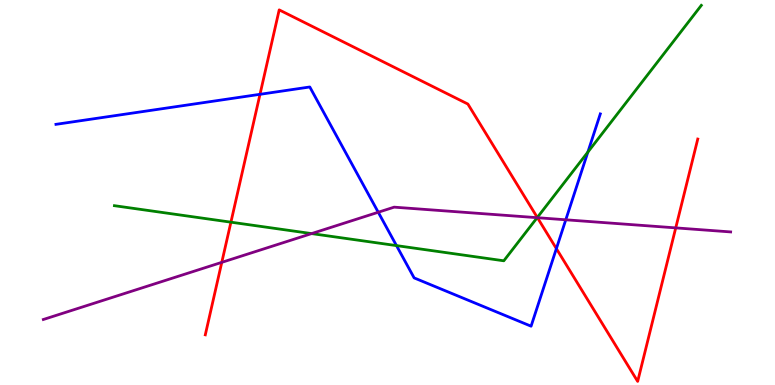[{'lines': ['blue', 'red'], 'intersections': [{'x': 3.35, 'y': 7.55}, {'x': 7.18, 'y': 3.54}]}, {'lines': ['green', 'red'], 'intersections': [{'x': 2.98, 'y': 4.23}, {'x': 6.93, 'y': 4.35}]}, {'lines': ['purple', 'red'], 'intersections': [{'x': 2.86, 'y': 3.19}, {'x': 6.93, 'y': 4.35}, {'x': 8.72, 'y': 4.08}]}, {'lines': ['blue', 'green'], 'intersections': [{'x': 5.12, 'y': 3.62}, {'x': 7.59, 'y': 6.05}]}, {'lines': ['blue', 'purple'], 'intersections': [{'x': 4.88, 'y': 4.49}, {'x': 7.3, 'y': 4.29}]}, {'lines': ['green', 'purple'], 'intersections': [{'x': 4.02, 'y': 3.93}, {'x': 6.93, 'y': 4.35}]}]